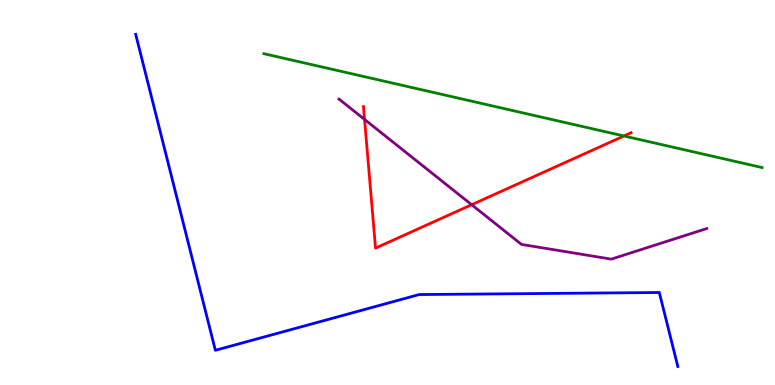[{'lines': ['blue', 'red'], 'intersections': []}, {'lines': ['green', 'red'], 'intersections': [{'x': 8.05, 'y': 6.47}]}, {'lines': ['purple', 'red'], 'intersections': [{'x': 4.7, 'y': 6.9}, {'x': 6.09, 'y': 4.68}]}, {'lines': ['blue', 'green'], 'intersections': []}, {'lines': ['blue', 'purple'], 'intersections': []}, {'lines': ['green', 'purple'], 'intersections': []}]